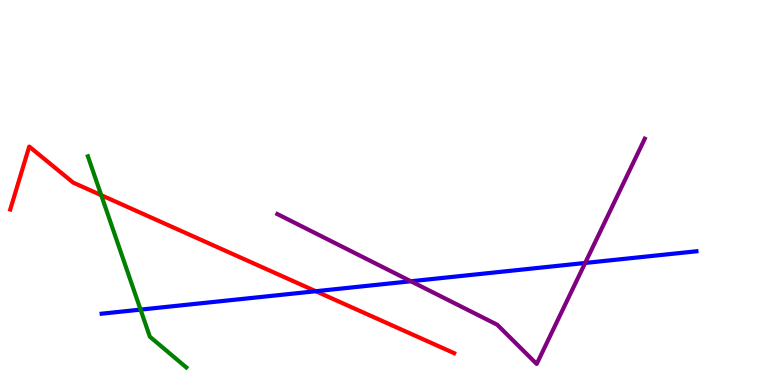[{'lines': ['blue', 'red'], 'intersections': [{'x': 4.07, 'y': 2.44}]}, {'lines': ['green', 'red'], 'intersections': [{'x': 1.31, 'y': 4.93}]}, {'lines': ['purple', 'red'], 'intersections': []}, {'lines': ['blue', 'green'], 'intersections': [{'x': 1.81, 'y': 1.96}]}, {'lines': ['blue', 'purple'], 'intersections': [{'x': 5.3, 'y': 2.69}, {'x': 7.55, 'y': 3.17}]}, {'lines': ['green', 'purple'], 'intersections': []}]